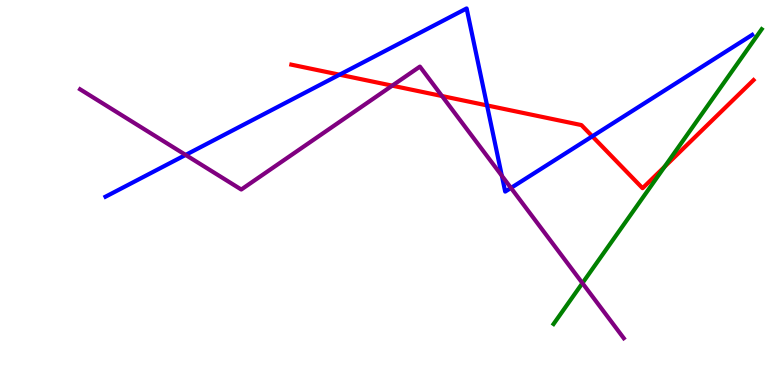[{'lines': ['blue', 'red'], 'intersections': [{'x': 4.38, 'y': 8.06}, {'x': 6.28, 'y': 7.26}, {'x': 7.64, 'y': 6.46}]}, {'lines': ['green', 'red'], 'intersections': [{'x': 8.58, 'y': 5.67}]}, {'lines': ['purple', 'red'], 'intersections': [{'x': 5.06, 'y': 7.77}, {'x': 5.7, 'y': 7.51}]}, {'lines': ['blue', 'green'], 'intersections': []}, {'lines': ['blue', 'purple'], 'intersections': [{'x': 2.4, 'y': 5.98}, {'x': 6.48, 'y': 5.43}, {'x': 6.59, 'y': 5.12}]}, {'lines': ['green', 'purple'], 'intersections': [{'x': 7.52, 'y': 2.65}]}]